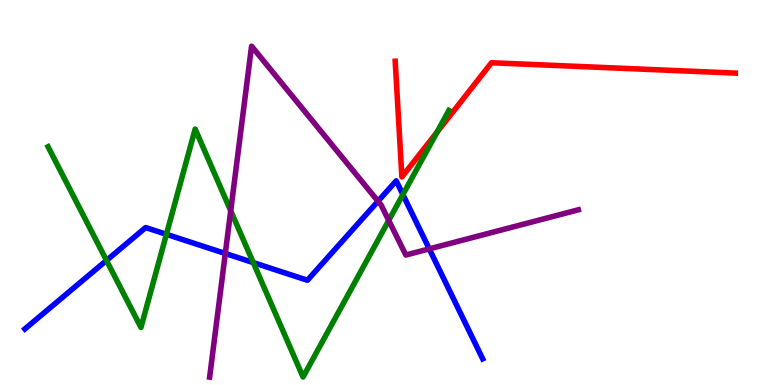[{'lines': ['blue', 'red'], 'intersections': []}, {'lines': ['green', 'red'], 'intersections': [{'x': 5.64, 'y': 6.57}]}, {'lines': ['purple', 'red'], 'intersections': []}, {'lines': ['blue', 'green'], 'intersections': [{'x': 1.37, 'y': 3.24}, {'x': 2.15, 'y': 3.91}, {'x': 3.27, 'y': 3.18}, {'x': 5.2, 'y': 4.95}]}, {'lines': ['blue', 'purple'], 'intersections': [{'x': 2.91, 'y': 3.42}, {'x': 4.88, 'y': 4.77}, {'x': 5.54, 'y': 3.54}]}, {'lines': ['green', 'purple'], 'intersections': [{'x': 2.98, 'y': 4.53}, {'x': 5.02, 'y': 4.27}]}]